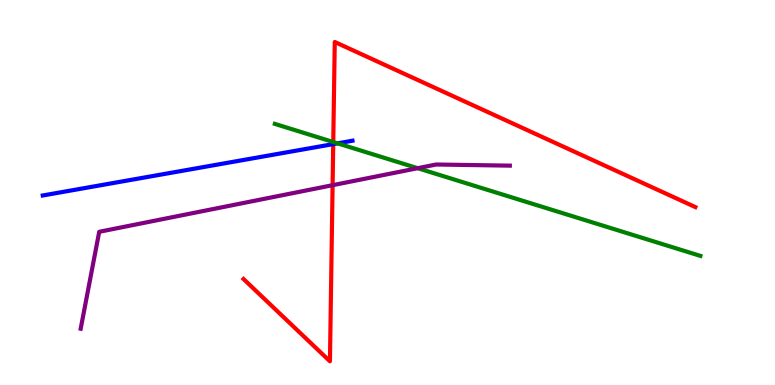[{'lines': ['blue', 'red'], 'intersections': [{'x': 4.3, 'y': 6.26}]}, {'lines': ['green', 'red'], 'intersections': [{'x': 4.3, 'y': 6.31}]}, {'lines': ['purple', 'red'], 'intersections': [{'x': 4.29, 'y': 5.19}]}, {'lines': ['blue', 'green'], 'intersections': [{'x': 4.36, 'y': 6.28}]}, {'lines': ['blue', 'purple'], 'intersections': []}, {'lines': ['green', 'purple'], 'intersections': [{'x': 5.39, 'y': 5.63}]}]